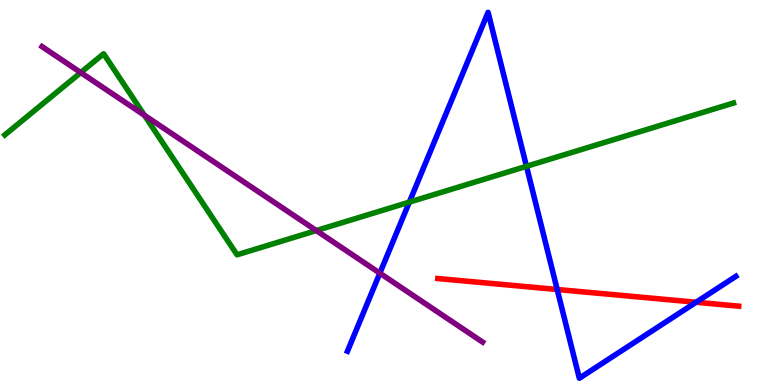[{'lines': ['blue', 'red'], 'intersections': [{'x': 7.19, 'y': 2.48}, {'x': 8.98, 'y': 2.15}]}, {'lines': ['green', 'red'], 'intersections': []}, {'lines': ['purple', 'red'], 'intersections': []}, {'lines': ['blue', 'green'], 'intersections': [{'x': 5.28, 'y': 4.75}, {'x': 6.79, 'y': 5.68}]}, {'lines': ['blue', 'purple'], 'intersections': [{'x': 4.9, 'y': 2.9}]}, {'lines': ['green', 'purple'], 'intersections': [{'x': 1.04, 'y': 8.12}, {'x': 1.86, 'y': 7.01}, {'x': 4.08, 'y': 4.01}]}]